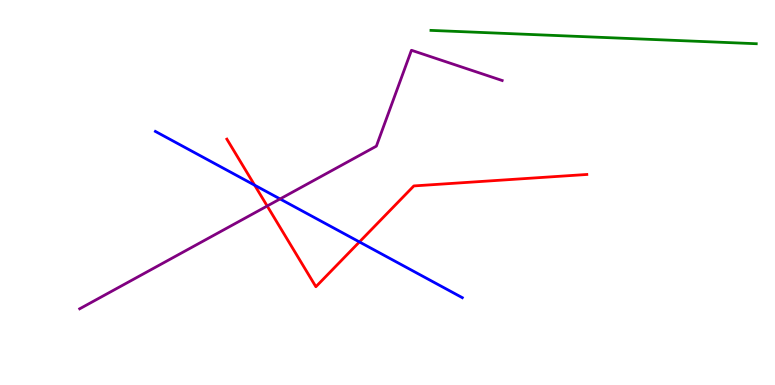[{'lines': ['blue', 'red'], 'intersections': [{'x': 3.29, 'y': 5.19}, {'x': 4.64, 'y': 3.72}]}, {'lines': ['green', 'red'], 'intersections': []}, {'lines': ['purple', 'red'], 'intersections': [{'x': 3.45, 'y': 4.65}]}, {'lines': ['blue', 'green'], 'intersections': []}, {'lines': ['blue', 'purple'], 'intersections': [{'x': 3.61, 'y': 4.83}]}, {'lines': ['green', 'purple'], 'intersections': []}]